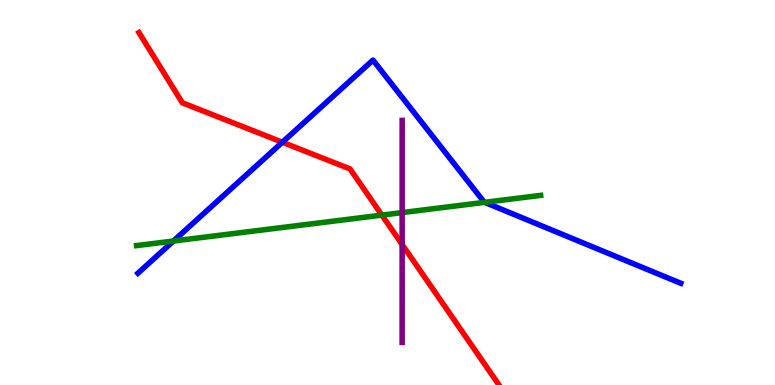[{'lines': ['blue', 'red'], 'intersections': [{'x': 3.64, 'y': 6.31}]}, {'lines': ['green', 'red'], 'intersections': [{'x': 4.93, 'y': 4.41}]}, {'lines': ['purple', 'red'], 'intersections': [{'x': 5.19, 'y': 3.65}]}, {'lines': ['blue', 'green'], 'intersections': [{'x': 2.24, 'y': 3.74}, {'x': 6.25, 'y': 4.74}]}, {'lines': ['blue', 'purple'], 'intersections': []}, {'lines': ['green', 'purple'], 'intersections': [{'x': 5.19, 'y': 4.48}]}]